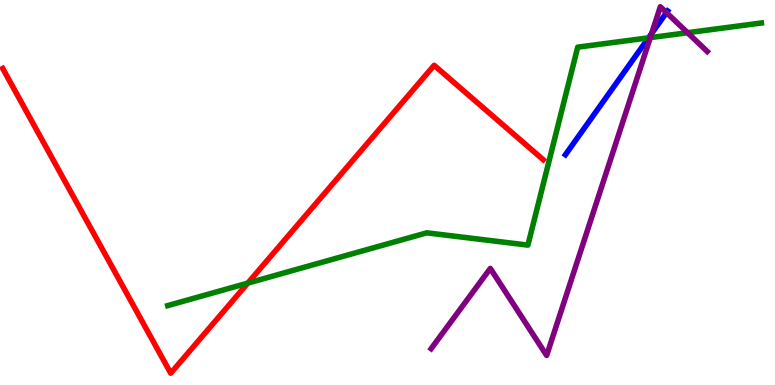[{'lines': ['blue', 'red'], 'intersections': []}, {'lines': ['green', 'red'], 'intersections': [{'x': 3.2, 'y': 2.65}]}, {'lines': ['purple', 'red'], 'intersections': []}, {'lines': ['blue', 'green'], 'intersections': [{'x': 8.37, 'y': 9.02}]}, {'lines': ['blue', 'purple'], 'intersections': [{'x': 8.41, 'y': 9.13}, {'x': 8.6, 'y': 9.67}]}, {'lines': ['green', 'purple'], 'intersections': [{'x': 8.39, 'y': 9.02}, {'x': 8.87, 'y': 9.15}]}]